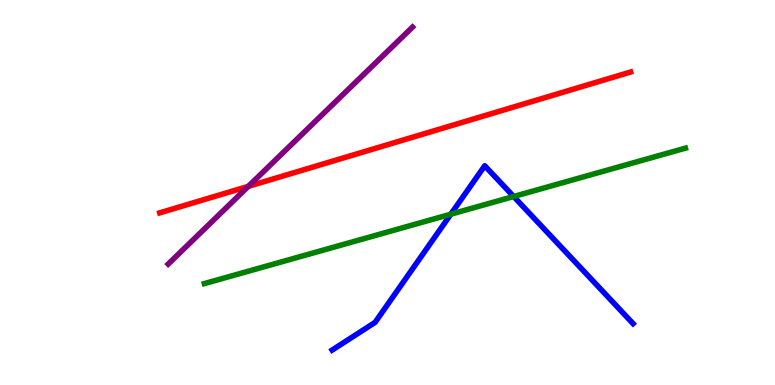[{'lines': ['blue', 'red'], 'intersections': []}, {'lines': ['green', 'red'], 'intersections': []}, {'lines': ['purple', 'red'], 'intersections': [{'x': 3.2, 'y': 5.16}]}, {'lines': ['blue', 'green'], 'intersections': [{'x': 5.82, 'y': 4.44}, {'x': 6.63, 'y': 4.9}]}, {'lines': ['blue', 'purple'], 'intersections': []}, {'lines': ['green', 'purple'], 'intersections': []}]